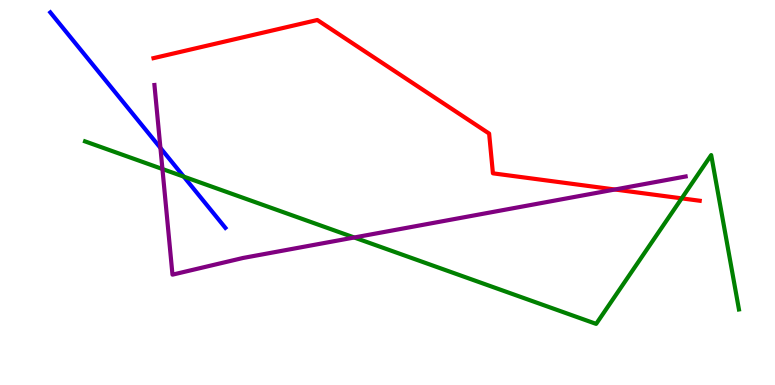[{'lines': ['blue', 'red'], 'intersections': []}, {'lines': ['green', 'red'], 'intersections': [{'x': 8.8, 'y': 4.85}]}, {'lines': ['purple', 'red'], 'intersections': [{'x': 7.93, 'y': 5.08}]}, {'lines': ['blue', 'green'], 'intersections': [{'x': 2.37, 'y': 5.41}]}, {'lines': ['blue', 'purple'], 'intersections': [{'x': 2.07, 'y': 6.16}]}, {'lines': ['green', 'purple'], 'intersections': [{'x': 2.1, 'y': 5.61}, {'x': 4.57, 'y': 3.83}]}]